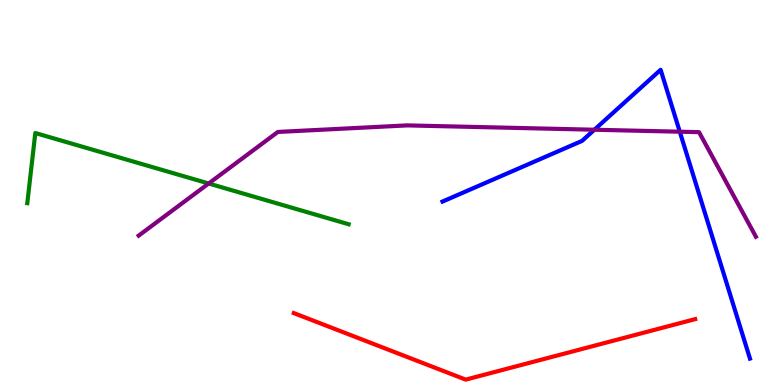[{'lines': ['blue', 'red'], 'intersections': []}, {'lines': ['green', 'red'], 'intersections': []}, {'lines': ['purple', 'red'], 'intersections': []}, {'lines': ['blue', 'green'], 'intersections': []}, {'lines': ['blue', 'purple'], 'intersections': [{'x': 7.67, 'y': 6.63}, {'x': 8.77, 'y': 6.58}]}, {'lines': ['green', 'purple'], 'intersections': [{'x': 2.69, 'y': 5.23}]}]